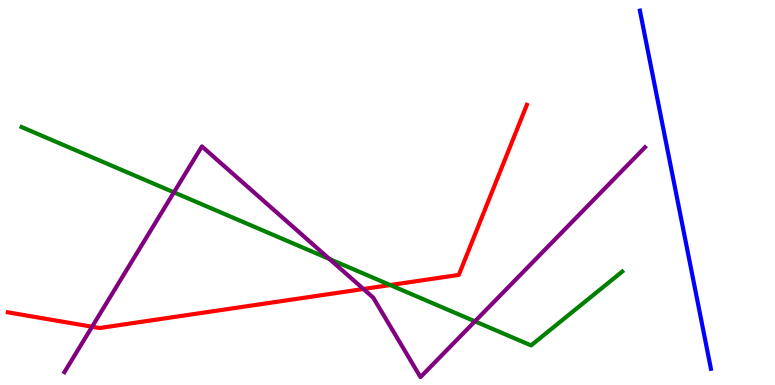[{'lines': ['blue', 'red'], 'intersections': []}, {'lines': ['green', 'red'], 'intersections': [{'x': 5.04, 'y': 2.6}]}, {'lines': ['purple', 'red'], 'intersections': [{'x': 1.19, 'y': 1.51}, {'x': 4.69, 'y': 2.49}]}, {'lines': ['blue', 'green'], 'intersections': []}, {'lines': ['blue', 'purple'], 'intersections': []}, {'lines': ['green', 'purple'], 'intersections': [{'x': 2.24, 'y': 5.0}, {'x': 4.25, 'y': 3.27}, {'x': 6.13, 'y': 1.65}]}]